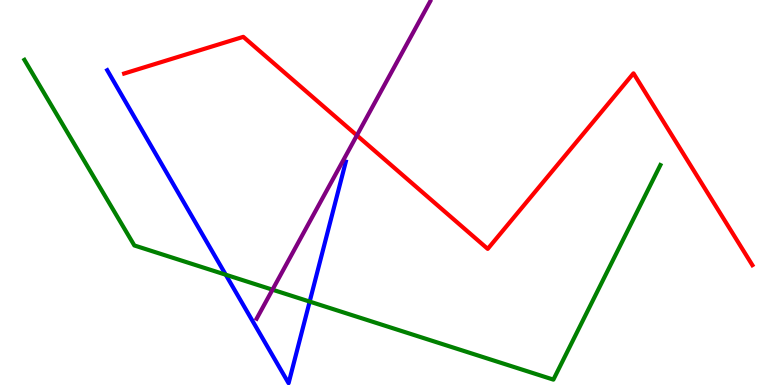[{'lines': ['blue', 'red'], 'intersections': []}, {'lines': ['green', 'red'], 'intersections': []}, {'lines': ['purple', 'red'], 'intersections': [{'x': 4.61, 'y': 6.48}]}, {'lines': ['blue', 'green'], 'intersections': [{'x': 2.91, 'y': 2.86}, {'x': 4.0, 'y': 2.17}]}, {'lines': ['blue', 'purple'], 'intersections': []}, {'lines': ['green', 'purple'], 'intersections': [{'x': 3.52, 'y': 2.48}]}]